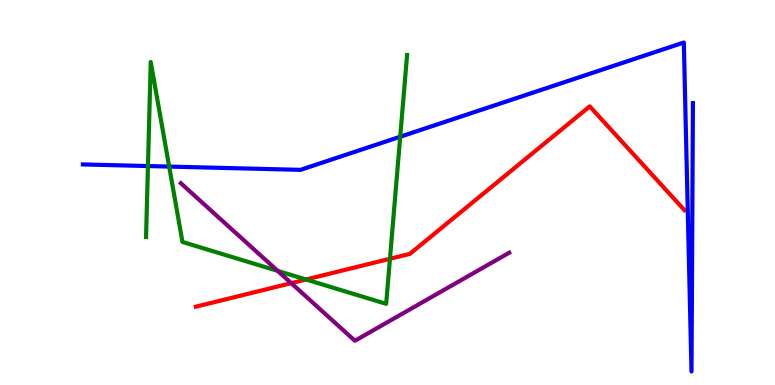[{'lines': ['blue', 'red'], 'intersections': []}, {'lines': ['green', 'red'], 'intersections': [{'x': 3.95, 'y': 2.74}, {'x': 5.03, 'y': 3.28}]}, {'lines': ['purple', 'red'], 'intersections': [{'x': 3.76, 'y': 2.65}]}, {'lines': ['blue', 'green'], 'intersections': [{'x': 1.91, 'y': 5.69}, {'x': 2.18, 'y': 5.67}, {'x': 5.16, 'y': 6.45}]}, {'lines': ['blue', 'purple'], 'intersections': []}, {'lines': ['green', 'purple'], 'intersections': [{'x': 3.58, 'y': 2.96}]}]